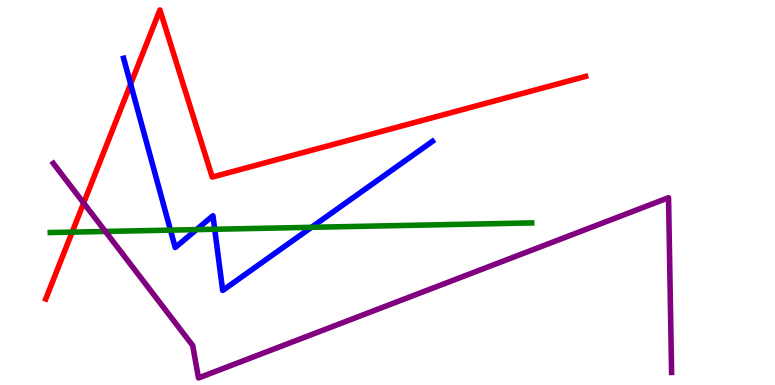[{'lines': ['blue', 'red'], 'intersections': [{'x': 1.69, 'y': 7.82}]}, {'lines': ['green', 'red'], 'intersections': [{'x': 0.931, 'y': 3.97}]}, {'lines': ['purple', 'red'], 'intersections': [{'x': 1.08, 'y': 4.73}]}, {'lines': ['blue', 'green'], 'intersections': [{'x': 2.2, 'y': 4.02}, {'x': 2.54, 'y': 4.04}, {'x': 2.77, 'y': 4.05}, {'x': 4.02, 'y': 4.1}]}, {'lines': ['blue', 'purple'], 'intersections': []}, {'lines': ['green', 'purple'], 'intersections': [{'x': 1.36, 'y': 3.99}]}]